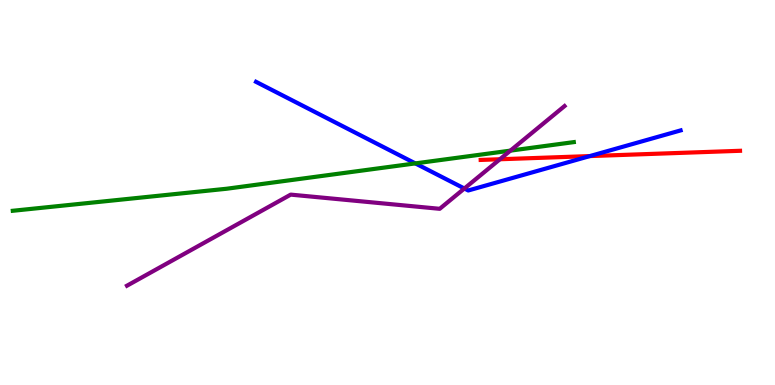[{'lines': ['blue', 'red'], 'intersections': [{'x': 7.61, 'y': 5.95}]}, {'lines': ['green', 'red'], 'intersections': []}, {'lines': ['purple', 'red'], 'intersections': [{'x': 6.45, 'y': 5.86}]}, {'lines': ['blue', 'green'], 'intersections': [{'x': 5.36, 'y': 5.76}]}, {'lines': ['blue', 'purple'], 'intersections': [{'x': 5.99, 'y': 5.1}]}, {'lines': ['green', 'purple'], 'intersections': [{'x': 6.59, 'y': 6.09}]}]